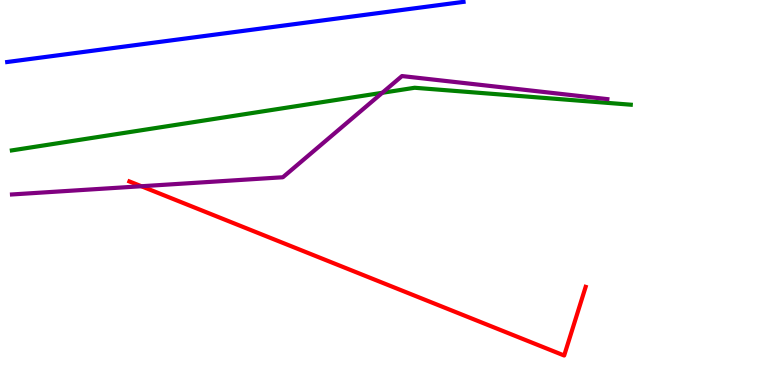[{'lines': ['blue', 'red'], 'intersections': []}, {'lines': ['green', 'red'], 'intersections': []}, {'lines': ['purple', 'red'], 'intersections': [{'x': 1.82, 'y': 5.16}]}, {'lines': ['blue', 'green'], 'intersections': []}, {'lines': ['blue', 'purple'], 'intersections': []}, {'lines': ['green', 'purple'], 'intersections': [{'x': 4.93, 'y': 7.59}]}]